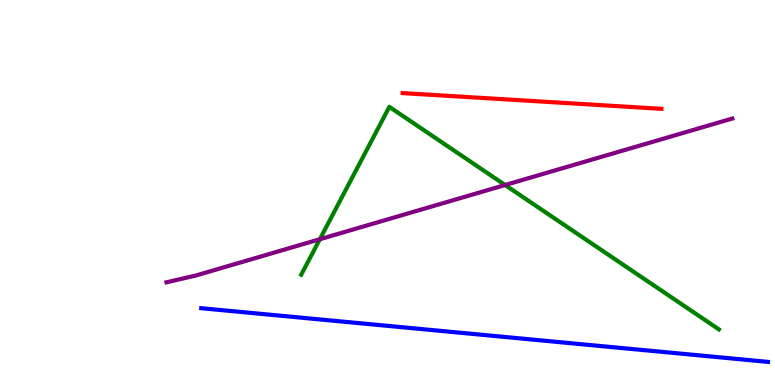[{'lines': ['blue', 'red'], 'intersections': []}, {'lines': ['green', 'red'], 'intersections': []}, {'lines': ['purple', 'red'], 'intersections': []}, {'lines': ['blue', 'green'], 'intersections': []}, {'lines': ['blue', 'purple'], 'intersections': []}, {'lines': ['green', 'purple'], 'intersections': [{'x': 4.13, 'y': 3.79}, {'x': 6.52, 'y': 5.19}]}]